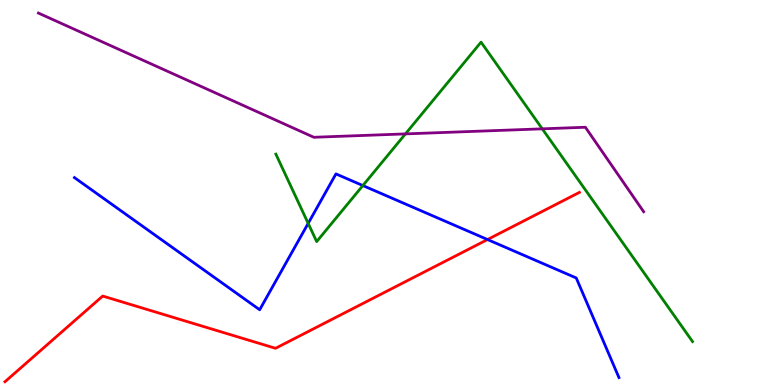[{'lines': ['blue', 'red'], 'intersections': [{'x': 6.29, 'y': 3.78}]}, {'lines': ['green', 'red'], 'intersections': []}, {'lines': ['purple', 'red'], 'intersections': []}, {'lines': ['blue', 'green'], 'intersections': [{'x': 3.98, 'y': 4.2}, {'x': 4.68, 'y': 5.18}]}, {'lines': ['blue', 'purple'], 'intersections': []}, {'lines': ['green', 'purple'], 'intersections': [{'x': 5.23, 'y': 6.52}, {'x': 7.0, 'y': 6.65}]}]